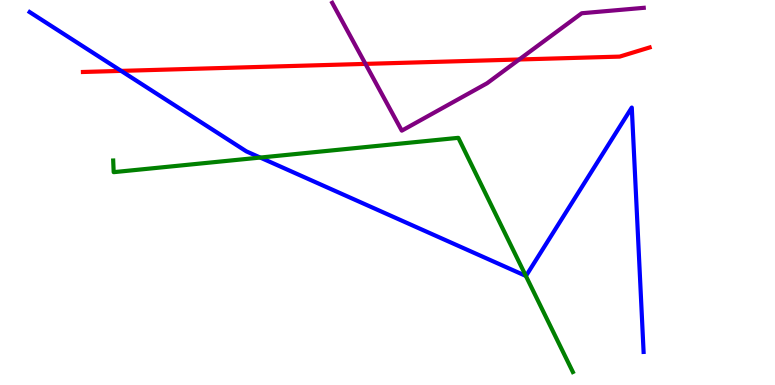[{'lines': ['blue', 'red'], 'intersections': [{'x': 1.56, 'y': 8.16}]}, {'lines': ['green', 'red'], 'intersections': []}, {'lines': ['purple', 'red'], 'intersections': [{'x': 4.72, 'y': 8.34}, {'x': 6.7, 'y': 8.45}]}, {'lines': ['blue', 'green'], 'intersections': [{'x': 3.36, 'y': 5.91}, {'x': 6.79, 'y': 2.83}]}, {'lines': ['blue', 'purple'], 'intersections': []}, {'lines': ['green', 'purple'], 'intersections': []}]